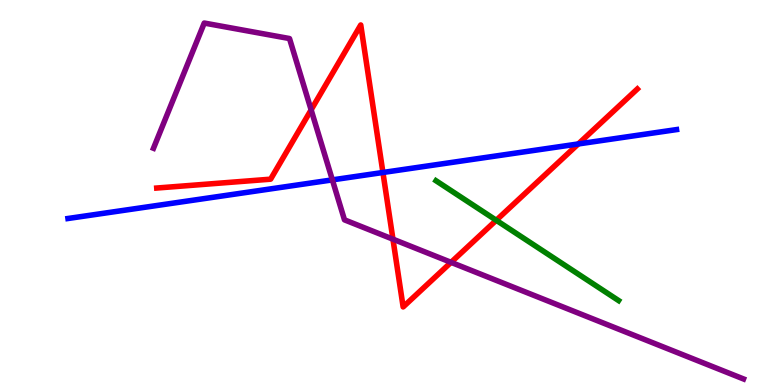[{'lines': ['blue', 'red'], 'intersections': [{'x': 4.94, 'y': 5.52}, {'x': 7.46, 'y': 6.26}]}, {'lines': ['green', 'red'], 'intersections': [{'x': 6.4, 'y': 4.28}]}, {'lines': ['purple', 'red'], 'intersections': [{'x': 4.01, 'y': 7.15}, {'x': 5.07, 'y': 3.79}, {'x': 5.82, 'y': 3.19}]}, {'lines': ['blue', 'green'], 'intersections': []}, {'lines': ['blue', 'purple'], 'intersections': [{'x': 4.29, 'y': 5.33}]}, {'lines': ['green', 'purple'], 'intersections': []}]